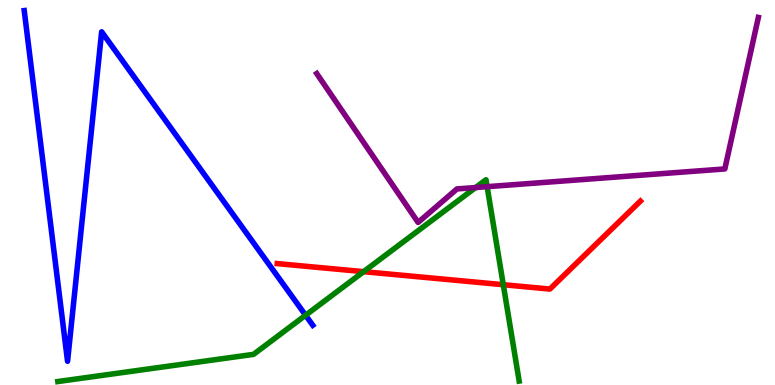[{'lines': ['blue', 'red'], 'intersections': []}, {'lines': ['green', 'red'], 'intersections': [{'x': 4.69, 'y': 2.94}, {'x': 6.49, 'y': 2.6}]}, {'lines': ['purple', 'red'], 'intersections': []}, {'lines': ['blue', 'green'], 'intersections': [{'x': 3.94, 'y': 1.81}]}, {'lines': ['blue', 'purple'], 'intersections': []}, {'lines': ['green', 'purple'], 'intersections': [{'x': 6.14, 'y': 5.13}, {'x': 6.29, 'y': 5.15}]}]